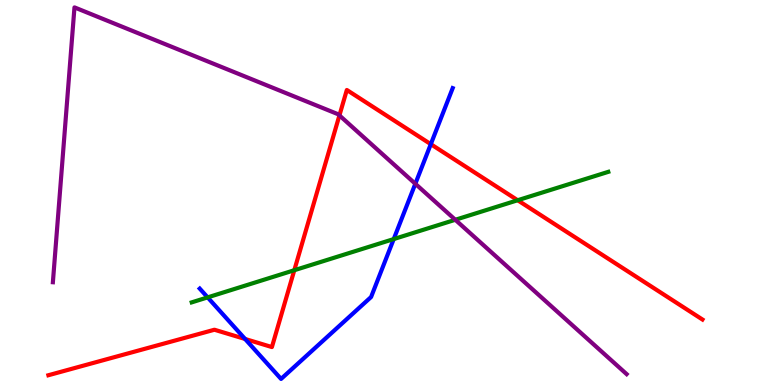[{'lines': ['blue', 'red'], 'intersections': [{'x': 3.16, 'y': 1.2}, {'x': 5.56, 'y': 6.26}]}, {'lines': ['green', 'red'], 'intersections': [{'x': 3.8, 'y': 2.98}, {'x': 6.68, 'y': 4.8}]}, {'lines': ['purple', 'red'], 'intersections': [{'x': 4.38, 'y': 7.0}]}, {'lines': ['blue', 'green'], 'intersections': [{'x': 2.68, 'y': 2.28}, {'x': 5.08, 'y': 3.79}]}, {'lines': ['blue', 'purple'], 'intersections': [{'x': 5.36, 'y': 5.23}]}, {'lines': ['green', 'purple'], 'intersections': [{'x': 5.87, 'y': 4.29}]}]